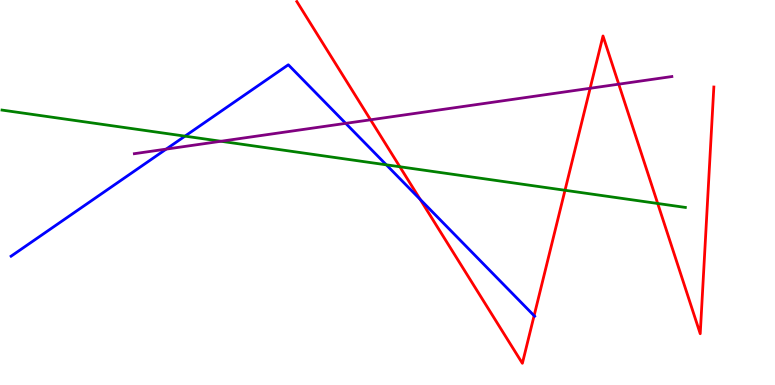[{'lines': ['blue', 'red'], 'intersections': [{'x': 5.42, 'y': 4.82}, {'x': 6.89, 'y': 1.8}]}, {'lines': ['green', 'red'], 'intersections': [{'x': 5.16, 'y': 5.67}, {'x': 7.29, 'y': 5.06}, {'x': 8.49, 'y': 4.71}]}, {'lines': ['purple', 'red'], 'intersections': [{'x': 4.78, 'y': 6.89}, {'x': 7.61, 'y': 7.71}, {'x': 7.98, 'y': 7.81}]}, {'lines': ['blue', 'green'], 'intersections': [{'x': 2.39, 'y': 6.46}, {'x': 4.98, 'y': 5.72}]}, {'lines': ['blue', 'purple'], 'intersections': [{'x': 2.14, 'y': 6.13}, {'x': 4.46, 'y': 6.8}]}, {'lines': ['green', 'purple'], 'intersections': [{'x': 2.85, 'y': 6.33}]}]